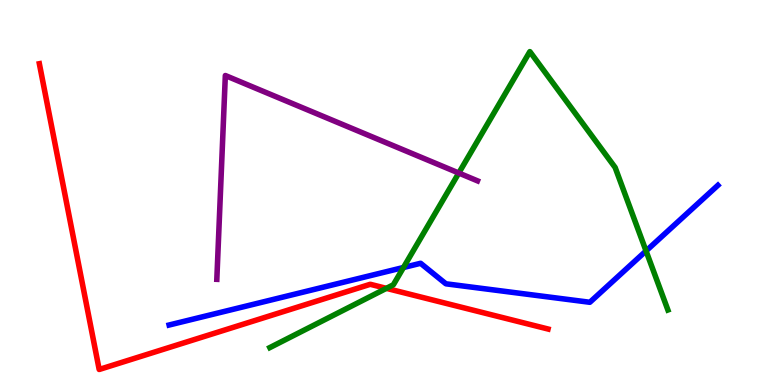[{'lines': ['blue', 'red'], 'intersections': []}, {'lines': ['green', 'red'], 'intersections': [{'x': 4.99, 'y': 2.51}]}, {'lines': ['purple', 'red'], 'intersections': []}, {'lines': ['blue', 'green'], 'intersections': [{'x': 5.21, 'y': 3.05}, {'x': 8.34, 'y': 3.48}]}, {'lines': ['blue', 'purple'], 'intersections': []}, {'lines': ['green', 'purple'], 'intersections': [{'x': 5.92, 'y': 5.51}]}]